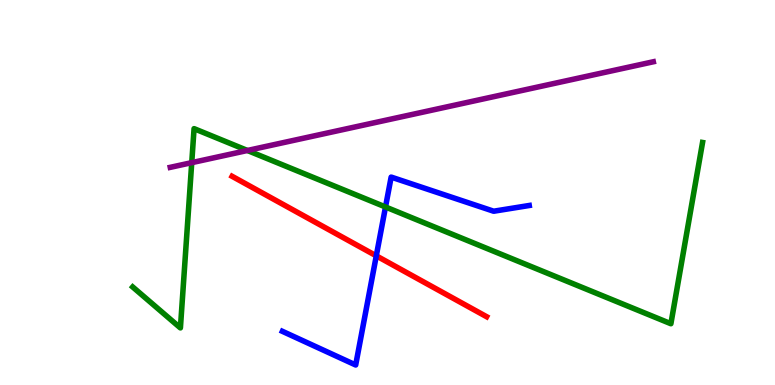[{'lines': ['blue', 'red'], 'intersections': [{'x': 4.86, 'y': 3.35}]}, {'lines': ['green', 'red'], 'intersections': []}, {'lines': ['purple', 'red'], 'intersections': []}, {'lines': ['blue', 'green'], 'intersections': [{'x': 4.97, 'y': 4.62}]}, {'lines': ['blue', 'purple'], 'intersections': []}, {'lines': ['green', 'purple'], 'intersections': [{'x': 2.47, 'y': 5.78}, {'x': 3.19, 'y': 6.09}]}]